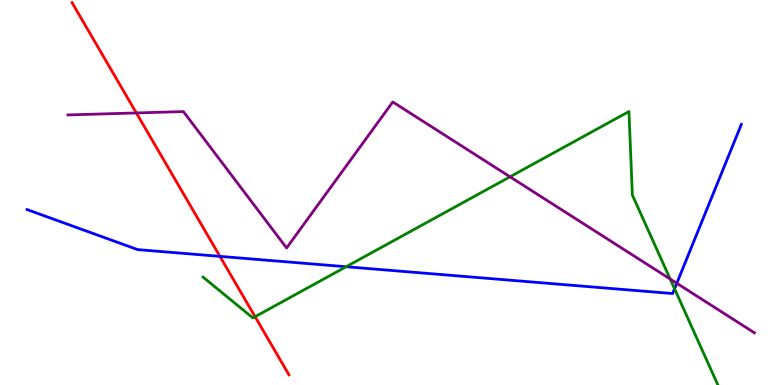[{'lines': ['blue', 'red'], 'intersections': [{'x': 2.84, 'y': 3.34}]}, {'lines': ['green', 'red'], 'intersections': [{'x': 3.29, 'y': 1.77}]}, {'lines': ['purple', 'red'], 'intersections': [{'x': 1.76, 'y': 7.07}]}, {'lines': ['blue', 'green'], 'intersections': [{'x': 4.47, 'y': 3.07}, {'x': 8.7, 'y': 2.5}]}, {'lines': ['blue', 'purple'], 'intersections': [{'x': 8.73, 'y': 2.64}]}, {'lines': ['green', 'purple'], 'intersections': [{'x': 6.58, 'y': 5.41}, {'x': 8.65, 'y': 2.75}]}]